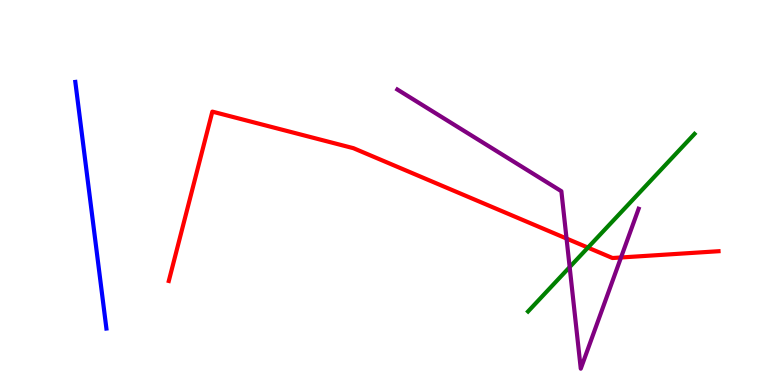[{'lines': ['blue', 'red'], 'intersections': []}, {'lines': ['green', 'red'], 'intersections': [{'x': 7.59, 'y': 3.57}]}, {'lines': ['purple', 'red'], 'intersections': [{'x': 7.31, 'y': 3.8}, {'x': 8.01, 'y': 3.31}]}, {'lines': ['blue', 'green'], 'intersections': []}, {'lines': ['blue', 'purple'], 'intersections': []}, {'lines': ['green', 'purple'], 'intersections': [{'x': 7.35, 'y': 3.06}]}]